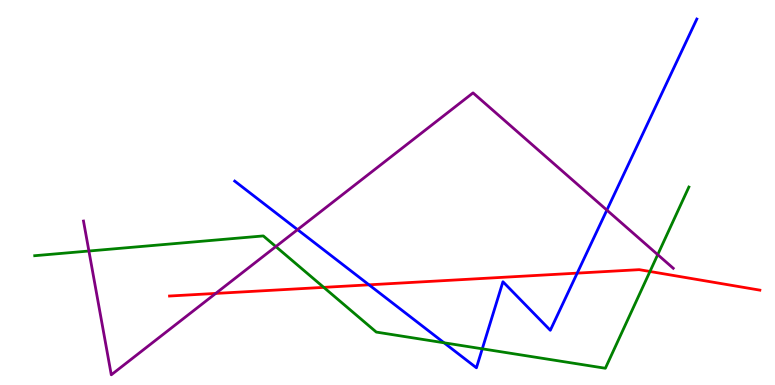[{'lines': ['blue', 'red'], 'intersections': [{'x': 4.76, 'y': 2.6}, {'x': 7.45, 'y': 2.91}]}, {'lines': ['green', 'red'], 'intersections': [{'x': 4.18, 'y': 2.54}, {'x': 8.39, 'y': 2.95}]}, {'lines': ['purple', 'red'], 'intersections': [{'x': 2.78, 'y': 2.38}]}, {'lines': ['blue', 'green'], 'intersections': [{'x': 5.73, 'y': 1.1}, {'x': 6.22, 'y': 0.94}]}, {'lines': ['blue', 'purple'], 'intersections': [{'x': 3.84, 'y': 4.04}, {'x': 7.83, 'y': 4.54}]}, {'lines': ['green', 'purple'], 'intersections': [{'x': 1.15, 'y': 3.48}, {'x': 3.56, 'y': 3.6}, {'x': 8.49, 'y': 3.39}]}]